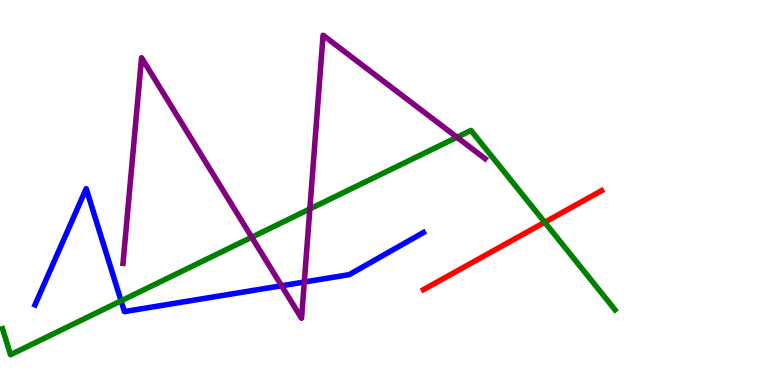[{'lines': ['blue', 'red'], 'intersections': []}, {'lines': ['green', 'red'], 'intersections': [{'x': 7.03, 'y': 4.23}]}, {'lines': ['purple', 'red'], 'intersections': []}, {'lines': ['blue', 'green'], 'intersections': [{'x': 1.56, 'y': 2.19}]}, {'lines': ['blue', 'purple'], 'intersections': [{'x': 3.63, 'y': 2.58}, {'x': 3.93, 'y': 2.67}]}, {'lines': ['green', 'purple'], 'intersections': [{'x': 3.25, 'y': 3.84}, {'x': 4.0, 'y': 4.57}, {'x': 5.9, 'y': 6.43}]}]